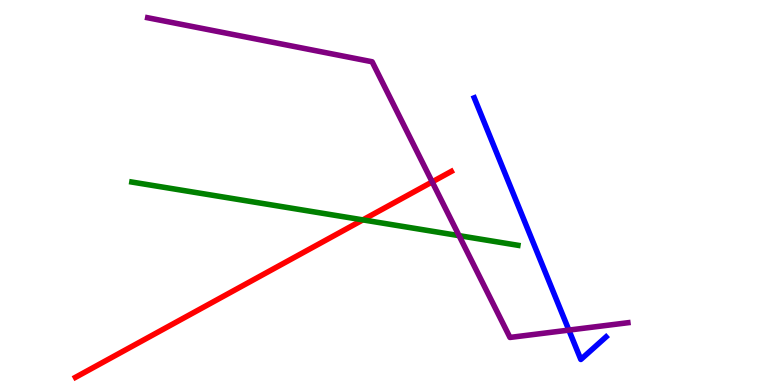[{'lines': ['blue', 'red'], 'intersections': []}, {'lines': ['green', 'red'], 'intersections': [{'x': 4.68, 'y': 4.29}]}, {'lines': ['purple', 'red'], 'intersections': [{'x': 5.58, 'y': 5.28}]}, {'lines': ['blue', 'green'], 'intersections': []}, {'lines': ['blue', 'purple'], 'intersections': [{'x': 7.34, 'y': 1.43}]}, {'lines': ['green', 'purple'], 'intersections': [{'x': 5.92, 'y': 3.88}]}]